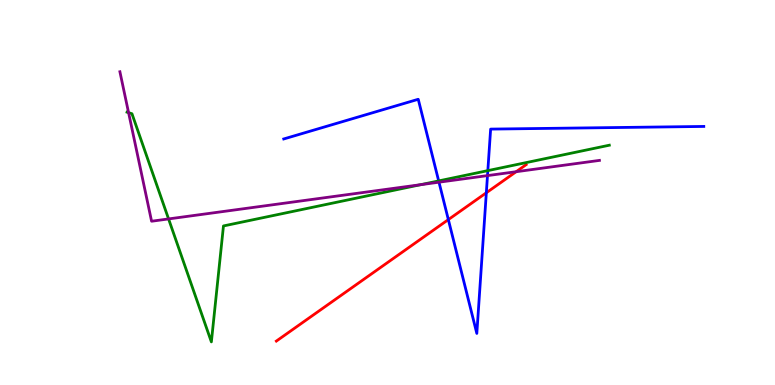[{'lines': ['blue', 'red'], 'intersections': [{'x': 5.79, 'y': 4.3}, {'x': 6.28, 'y': 4.99}]}, {'lines': ['green', 'red'], 'intersections': []}, {'lines': ['purple', 'red'], 'intersections': [{'x': 6.66, 'y': 5.54}]}, {'lines': ['blue', 'green'], 'intersections': [{'x': 5.66, 'y': 5.3}, {'x': 6.29, 'y': 5.57}]}, {'lines': ['blue', 'purple'], 'intersections': [{'x': 5.66, 'y': 5.27}, {'x': 6.29, 'y': 5.44}]}, {'lines': ['green', 'purple'], 'intersections': [{'x': 1.66, 'y': 7.07}, {'x': 2.18, 'y': 4.31}, {'x': 5.43, 'y': 5.2}]}]